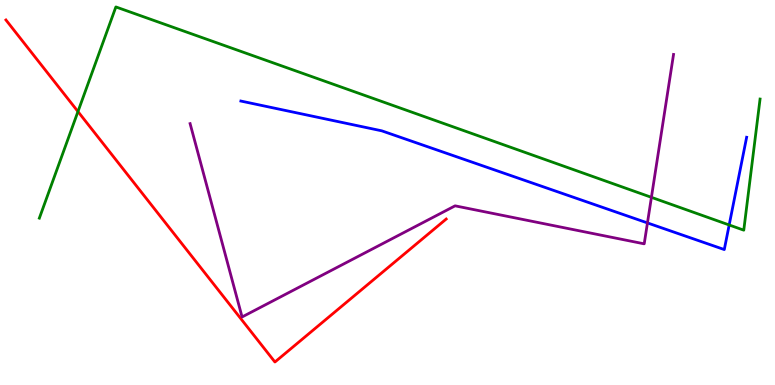[{'lines': ['blue', 'red'], 'intersections': []}, {'lines': ['green', 'red'], 'intersections': [{'x': 1.01, 'y': 7.1}]}, {'lines': ['purple', 'red'], 'intersections': []}, {'lines': ['blue', 'green'], 'intersections': [{'x': 9.41, 'y': 4.16}]}, {'lines': ['blue', 'purple'], 'intersections': [{'x': 8.35, 'y': 4.21}]}, {'lines': ['green', 'purple'], 'intersections': [{'x': 8.41, 'y': 4.87}]}]